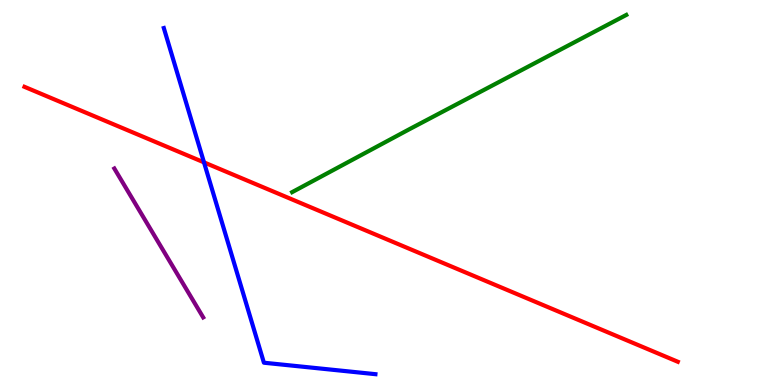[{'lines': ['blue', 'red'], 'intersections': [{'x': 2.63, 'y': 5.78}]}, {'lines': ['green', 'red'], 'intersections': []}, {'lines': ['purple', 'red'], 'intersections': []}, {'lines': ['blue', 'green'], 'intersections': []}, {'lines': ['blue', 'purple'], 'intersections': []}, {'lines': ['green', 'purple'], 'intersections': []}]